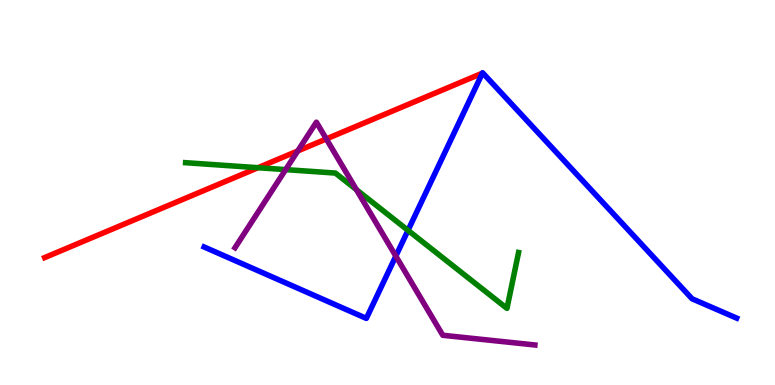[{'lines': ['blue', 'red'], 'intersections': []}, {'lines': ['green', 'red'], 'intersections': [{'x': 3.33, 'y': 5.64}]}, {'lines': ['purple', 'red'], 'intersections': [{'x': 3.84, 'y': 6.08}, {'x': 4.21, 'y': 6.39}]}, {'lines': ['blue', 'green'], 'intersections': [{'x': 5.26, 'y': 4.02}]}, {'lines': ['blue', 'purple'], 'intersections': [{'x': 5.11, 'y': 3.35}]}, {'lines': ['green', 'purple'], 'intersections': [{'x': 3.69, 'y': 5.59}, {'x': 4.6, 'y': 5.07}]}]